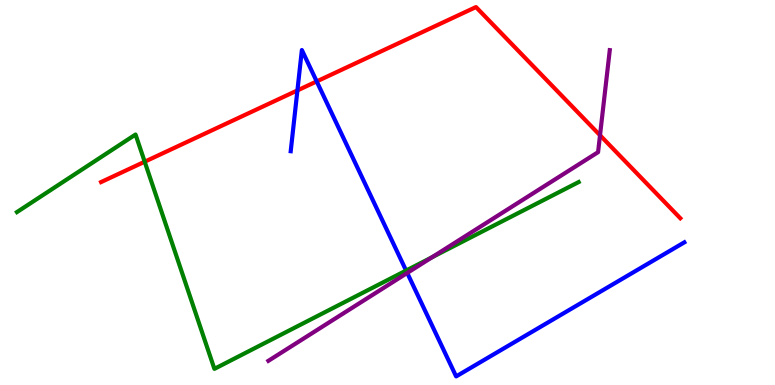[{'lines': ['blue', 'red'], 'intersections': [{'x': 3.84, 'y': 7.65}, {'x': 4.09, 'y': 7.89}]}, {'lines': ['green', 'red'], 'intersections': [{'x': 1.87, 'y': 5.8}]}, {'lines': ['purple', 'red'], 'intersections': [{'x': 7.74, 'y': 6.49}]}, {'lines': ['blue', 'green'], 'intersections': [{'x': 5.24, 'y': 2.97}]}, {'lines': ['blue', 'purple'], 'intersections': [{'x': 5.25, 'y': 2.91}]}, {'lines': ['green', 'purple'], 'intersections': [{'x': 5.57, 'y': 3.32}]}]